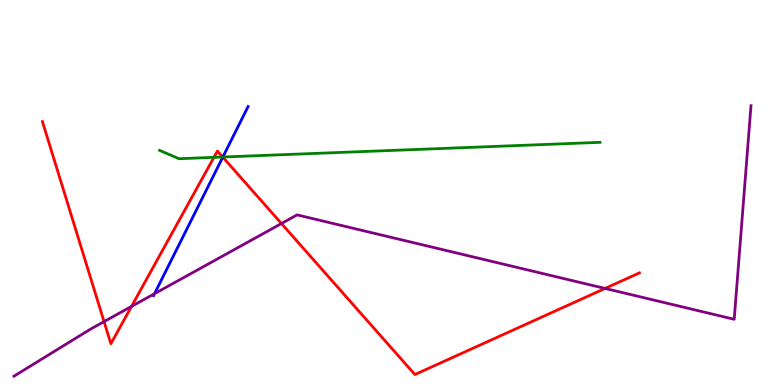[{'lines': ['blue', 'red'], 'intersections': [{'x': 2.87, 'y': 5.92}]}, {'lines': ['green', 'red'], 'intersections': [{'x': 2.76, 'y': 5.91}, {'x': 2.87, 'y': 5.92}]}, {'lines': ['purple', 'red'], 'intersections': [{'x': 1.34, 'y': 1.65}, {'x': 1.7, 'y': 2.04}, {'x': 3.63, 'y': 4.19}, {'x': 7.81, 'y': 2.51}]}, {'lines': ['blue', 'green'], 'intersections': [{'x': 2.88, 'y': 5.92}]}, {'lines': ['blue', 'purple'], 'intersections': [{'x': 1.99, 'y': 2.37}]}, {'lines': ['green', 'purple'], 'intersections': []}]